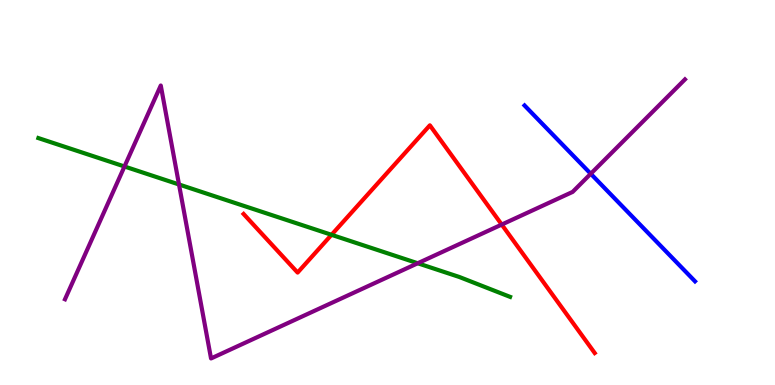[{'lines': ['blue', 'red'], 'intersections': []}, {'lines': ['green', 'red'], 'intersections': [{'x': 4.28, 'y': 3.9}]}, {'lines': ['purple', 'red'], 'intersections': [{'x': 6.47, 'y': 4.17}]}, {'lines': ['blue', 'green'], 'intersections': []}, {'lines': ['blue', 'purple'], 'intersections': [{'x': 7.62, 'y': 5.49}]}, {'lines': ['green', 'purple'], 'intersections': [{'x': 1.61, 'y': 5.68}, {'x': 2.31, 'y': 5.21}, {'x': 5.39, 'y': 3.16}]}]